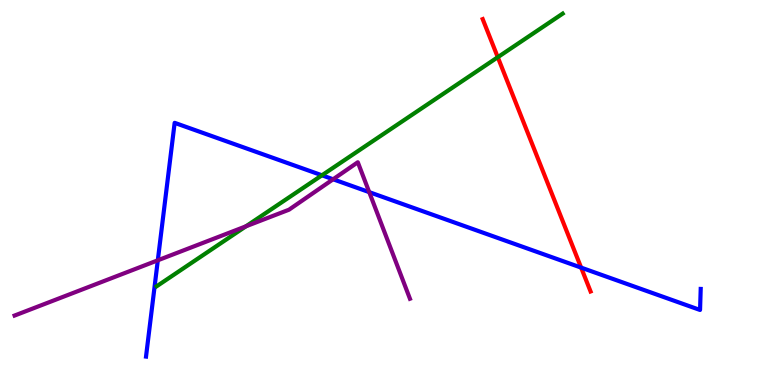[{'lines': ['blue', 'red'], 'intersections': [{'x': 7.5, 'y': 3.05}]}, {'lines': ['green', 'red'], 'intersections': [{'x': 6.42, 'y': 8.51}]}, {'lines': ['purple', 'red'], 'intersections': []}, {'lines': ['blue', 'green'], 'intersections': [{'x': 4.15, 'y': 5.45}]}, {'lines': ['blue', 'purple'], 'intersections': [{'x': 2.04, 'y': 3.24}, {'x': 4.3, 'y': 5.34}, {'x': 4.76, 'y': 5.01}]}, {'lines': ['green', 'purple'], 'intersections': [{'x': 3.17, 'y': 4.12}]}]